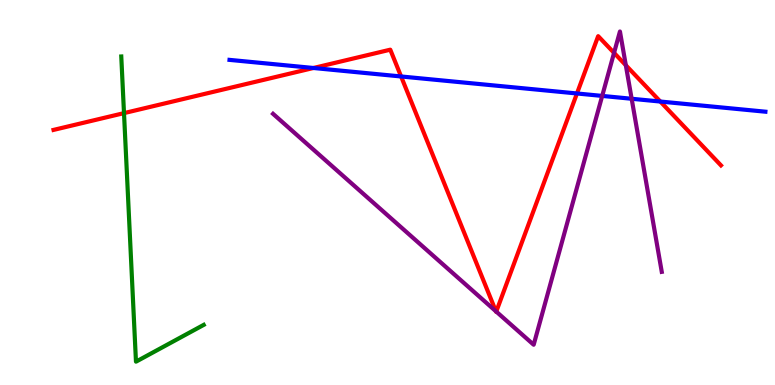[{'lines': ['blue', 'red'], 'intersections': [{'x': 4.04, 'y': 8.23}, {'x': 5.18, 'y': 8.01}, {'x': 7.44, 'y': 7.57}, {'x': 8.52, 'y': 7.36}]}, {'lines': ['green', 'red'], 'intersections': [{'x': 1.6, 'y': 7.06}]}, {'lines': ['purple', 'red'], 'intersections': [{'x': 6.4, 'y': 1.91}, {'x': 6.4, 'y': 1.91}, {'x': 7.92, 'y': 8.63}, {'x': 8.08, 'y': 8.31}]}, {'lines': ['blue', 'green'], 'intersections': []}, {'lines': ['blue', 'purple'], 'intersections': [{'x': 7.77, 'y': 7.51}, {'x': 8.15, 'y': 7.43}]}, {'lines': ['green', 'purple'], 'intersections': []}]